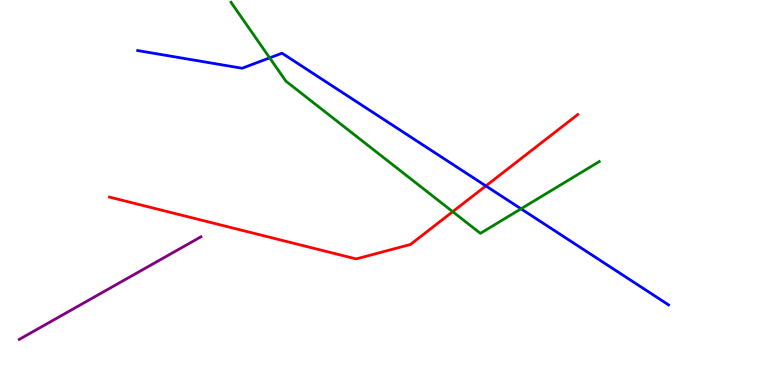[{'lines': ['blue', 'red'], 'intersections': [{'x': 6.27, 'y': 5.17}]}, {'lines': ['green', 'red'], 'intersections': [{'x': 5.84, 'y': 4.5}]}, {'lines': ['purple', 'red'], 'intersections': []}, {'lines': ['blue', 'green'], 'intersections': [{'x': 3.48, 'y': 8.5}, {'x': 6.72, 'y': 4.58}]}, {'lines': ['blue', 'purple'], 'intersections': []}, {'lines': ['green', 'purple'], 'intersections': []}]